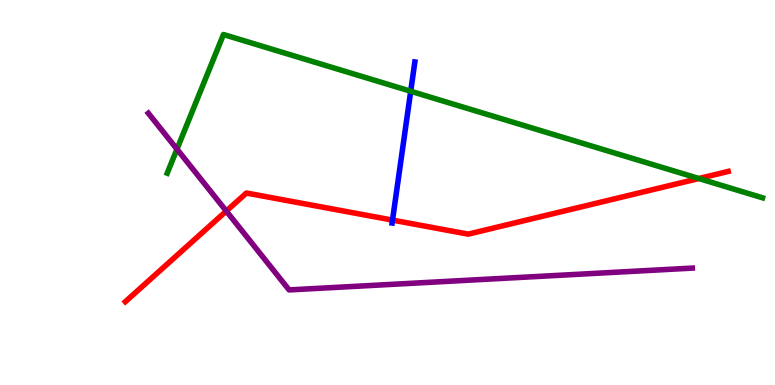[{'lines': ['blue', 'red'], 'intersections': [{'x': 5.06, 'y': 4.28}]}, {'lines': ['green', 'red'], 'intersections': [{'x': 9.02, 'y': 5.36}]}, {'lines': ['purple', 'red'], 'intersections': [{'x': 2.92, 'y': 4.52}]}, {'lines': ['blue', 'green'], 'intersections': [{'x': 5.3, 'y': 7.63}]}, {'lines': ['blue', 'purple'], 'intersections': []}, {'lines': ['green', 'purple'], 'intersections': [{'x': 2.28, 'y': 6.13}]}]